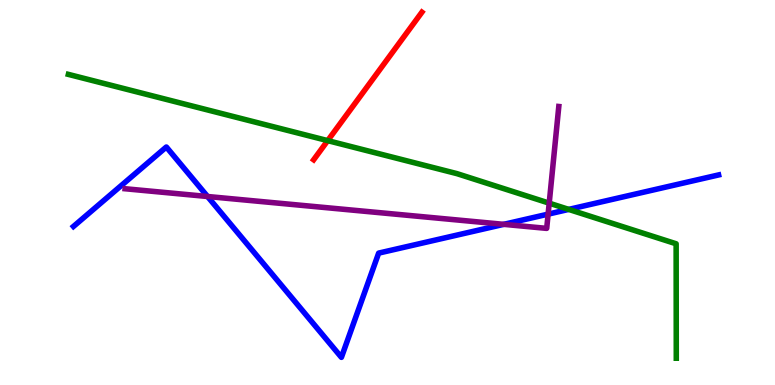[{'lines': ['blue', 'red'], 'intersections': []}, {'lines': ['green', 'red'], 'intersections': [{'x': 4.23, 'y': 6.35}]}, {'lines': ['purple', 'red'], 'intersections': []}, {'lines': ['blue', 'green'], 'intersections': [{'x': 7.34, 'y': 4.56}]}, {'lines': ['blue', 'purple'], 'intersections': [{'x': 2.68, 'y': 4.9}, {'x': 6.5, 'y': 4.17}, {'x': 7.07, 'y': 4.44}]}, {'lines': ['green', 'purple'], 'intersections': [{'x': 7.09, 'y': 4.72}]}]